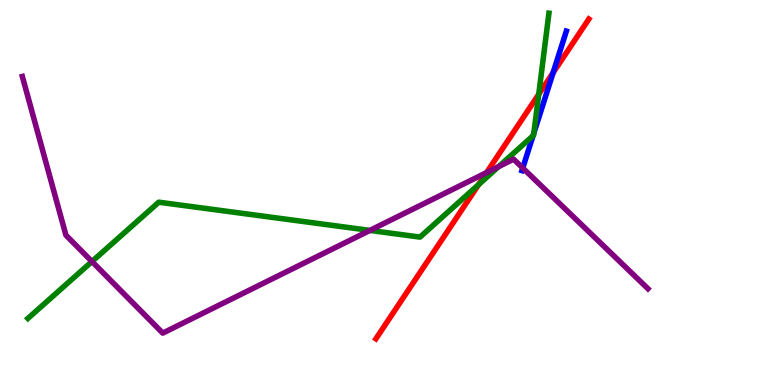[{'lines': ['blue', 'red'], 'intersections': [{'x': 7.14, 'y': 8.11}]}, {'lines': ['green', 'red'], 'intersections': [{'x': 6.18, 'y': 5.21}, {'x': 6.95, 'y': 7.55}]}, {'lines': ['purple', 'red'], 'intersections': [{'x': 6.28, 'y': 5.52}]}, {'lines': ['blue', 'green'], 'intersections': [{'x': 6.88, 'y': 6.47}, {'x': 6.89, 'y': 6.54}]}, {'lines': ['blue', 'purple'], 'intersections': [{'x': 6.75, 'y': 5.64}]}, {'lines': ['green', 'purple'], 'intersections': [{'x': 1.19, 'y': 3.21}, {'x': 4.77, 'y': 4.02}, {'x': 6.43, 'y': 5.67}]}]